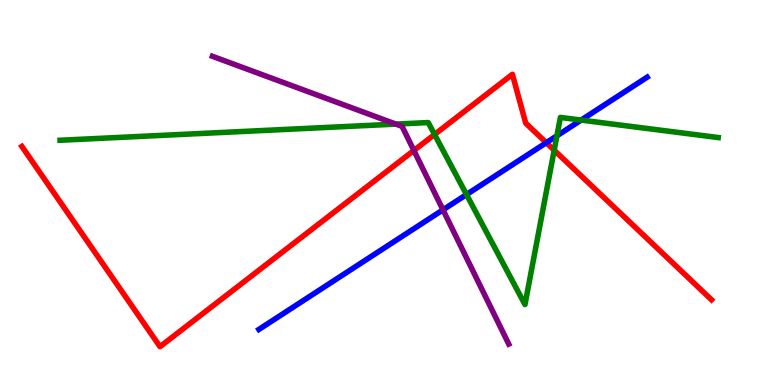[{'lines': ['blue', 'red'], 'intersections': [{'x': 7.05, 'y': 6.29}]}, {'lines': ['green', 'red'], 'intersections': [{'x': 5.61, 'y': 6.51}, {'x': 7.15, 'y': 6.1}]}, {'lines': ['purple', 'red'], 'intersections': [{'x': 5.34, 'y': 6.09}]}, {'lines': ['blue', 'green'], 'intersections': [{'x': 6.02, 'y': 4.95}, {'x': 7.19, 'y': 6.47}, {'x': 7.5, 'y': 6.88}]}, {'lines': ['blue', 'purple'], 'intersections': [{'x': 5.72, 'y': 4.55}]}, {'lines': ['green', 'purple'], 'intersections': [{'x': 5.11, 'y': 6.78}]}]